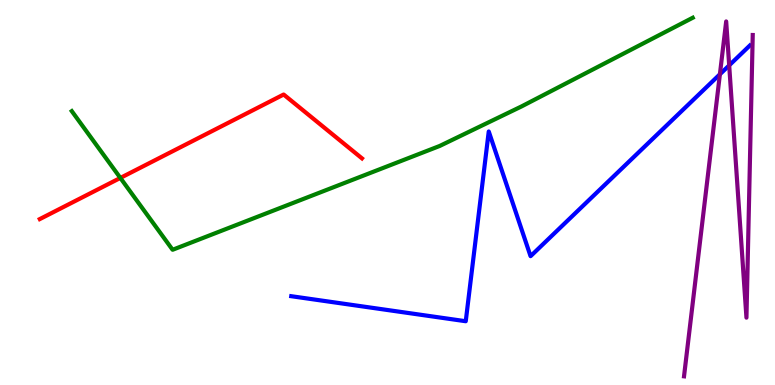[{'lines': ['blue', 'red'], 'intersections': []}, {'lines': ['green', 'red'], 'intersections': [{'x': 1.55, 'y': 5.38}]}, {'lines': ['purple', 'red'], 'intersections': []}, {'lines': ['blue', 'green'], 'intersections': []}, {'lines': ['blue', 'purple'], 'intersections': [{'x': 9.29, 'y': 8.07}, {'x': 9.41, 'y': 8.3}]}, {'lines': ['green', 'purple'], 'intersections': []}]